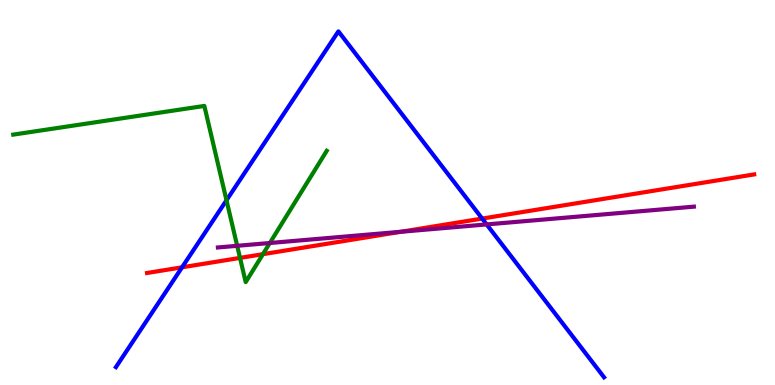[{'lines': ['blue', 'red'], 'intersections': [{'x': 2.35, 'y': 3.06}, {'x': 6.22, 'y': 4.32}]}, {'lines': ['green', 'red'], 'intersections': [{'x': 3.1, 'y': 3.3}, {'x': 3.39, 'y': 3.4}]}, {'lines': ['purple', 'red'], 'intersections': [{'x': 5.17, 'y': 3.98}]}, {'lines': ['blue', 'green'], 'intersections': [{'x': 2.92, 'y': 4.8}]}, {'lines': ['blue', 'purple'], 'intersections': [{'x': 6.28, 'y': 4.17}]}, {'lines': ['green', 'purple'], 'intersections': [{'x': 3.06, 'y': 3.62}, {'x': 3.48, 'y': 3.69}]}]